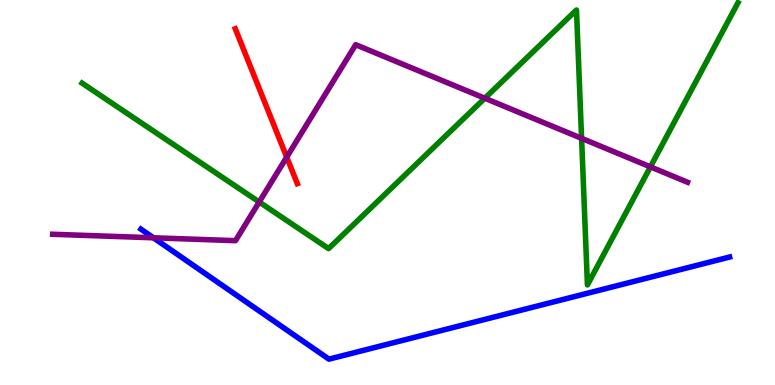[{'lines': ['blue', 'red'], 'intersections': []}, {'lines': ['green', 'red'], 'intersections': []}, {'lines': ['purple', 'red'], 'intersections': [{'x': 3.7, 'y': 5.92}]}, {'lines': ['blue', 'green'], 'intersections': []}, {'lines': ['blue', 'purple'], 'intersections': [{'x': 1.98, 'y': 3.82}]}, {'lines': ['green', 'purple'], 'intersections': [{'x': 3.34, 'y': 4.75}, {'x': 6.26, 'y': 7.45}, {'x': 7.5, 'y': 6.41}, {'x': 8.39, 'y': 5.67}]}]